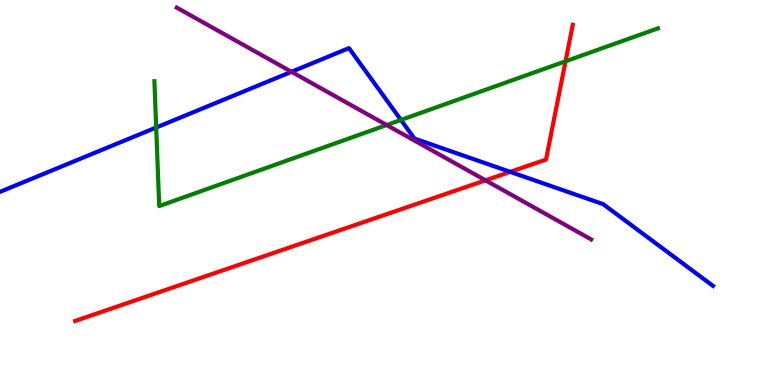[{'lines': ['blue', 'red'], 'intersections': [{'x': 6.58, 'y': 5.54}]}, {'lines': ['green', 'red'], 'intersections': [{'x': 7.3, 'y': 8.41}]}, {'lines': ['purple', 'red'], 'intersections': [{'x': 6.26, 'y': 5.32}]}, {'lines': ['blue', 'green'], 'intersections': [{'x': 2.02, 'y': 6.69}, {'x': 5.17, 'y': 6.88}]}, {'lines': ['blue', 'purple'], 'intersections': [{'x': 3.76, 'y': 8.14}]}, {'lines': ['green', 'purple'], 'intersections': [{'x': 4.99, 'y': 6.75}]}]